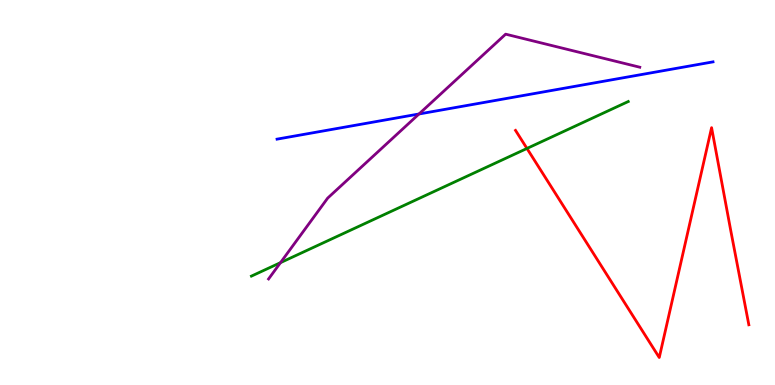[{'lines': ['blue', 'red'], 'intersections': []}, {'lines': ['green', 'red'], 'intersections': [{'x': 6.8, 'y': 6.14}]}, {'lines': ['purple', 'red'], 'intersections': []}, {'lines': ['blue', 'green'], 'intersections': []}, {'lines': ['blue', 'purple'], 'intersections': [{'x': 5.41, 'y': 7.04}]}, {'lines': ['green', 'purple'], 'intersections': [{'x': 3.62, 'y': 3.18}]}]